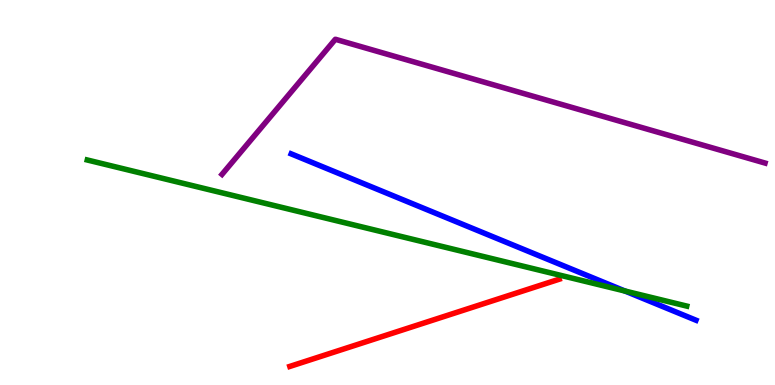[{'lines': ['blue', 'red'], 'intersections': []}, {'lines': ['green', 'red'], 'intersections': []}, {'lines': ['purple', 'red'], 'intersections': []}, {'lines': ['blue', 'green'], 'intersections': [{'x': 8.06, 'y': 2.44}]}, {'lines': ['blue', 'purple'], 'intersections': []}, {'lines': ['green', 'purple'], 'intersections': []}]